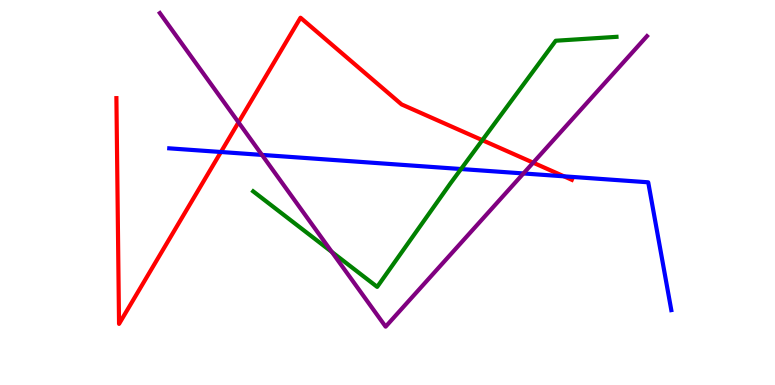[{'lines': ['blue', 'red'], 'intersections': [{'x': 2.85, 'y': 6.05}, {'x': 7.28, 'y': 5.42}]}, {'lines': ['green', 'red'], 'intersections': [{'x': 6.22, 'y': 6.36}]}, {'lines': ['purple', 'red'], 'intersections': [{'x': 3.08, 'y': 6.82}, {'x': 6.88, 'y': 5.77}]}, {'lines': ['blue', 'green'], 'intersections': [{'x': 5.95, 'y': 5.61}]}, {'lines': ['blue', 'purple'], 'intersections': [{'x': 3.38, 'y': 5.98}, {'x': 6.75, 'y': 5.49}]}, {'lines': ['green', 'purple'], 'intersections': [{'x': 4.28, 'y': 3.46}]}]